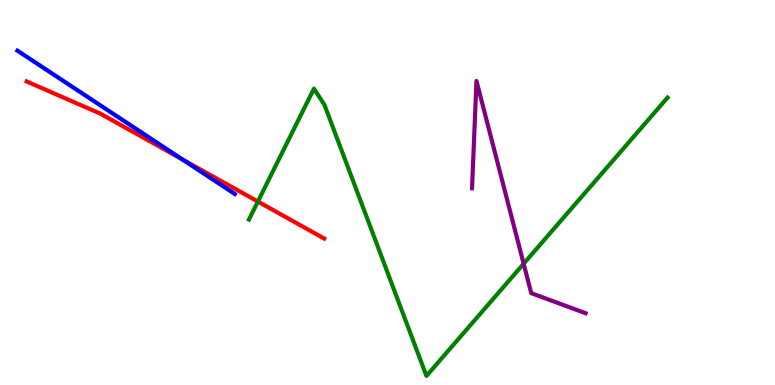[{'lines': ['blue', 'red'], 'intersections': [{'x': 2.35, 'y': 5.86}]}, {'lines': ['green', 'red'], 'intersections': [{'x': 3.33, 'y': 4.77}]}, {'lines': ['purple', 'red'], 'intersections': []}, {'lines': ['blue', 'green'], 'intersections': []}, {'lines': ['blue', 'purple'], 'intersections': []}, {'lines': ['green', 'purple'], 'intersections': [{'x': 6.76, 'y': 3.15}]}]